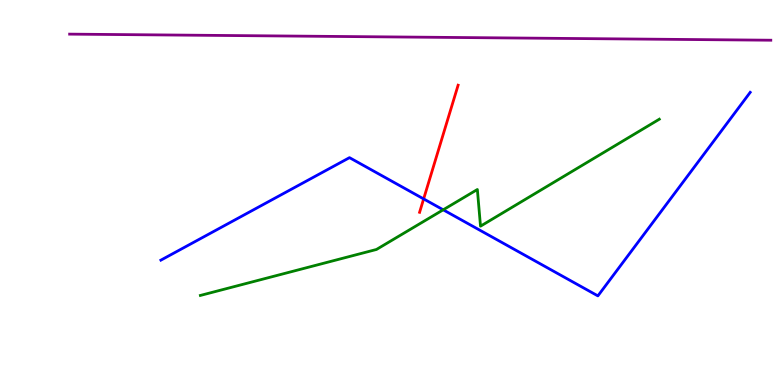[{'lines': ['blue', 'red'], 'intersections': [{'x': 5.47, 'y': 4.83}]}, {'lines': ['green', 'red'], 'intersections': []}, {'lines': ['purple', 'red'], 'intersections': []}, {'lines': ['blue', 'green'], 'intersections': [{'x': 5.72, 'y': 4.55}]}, {'lines': ['blue', 'purple'], 'intersections': []}, {'lines': ['green', 'purple'], 'intersections': []}]